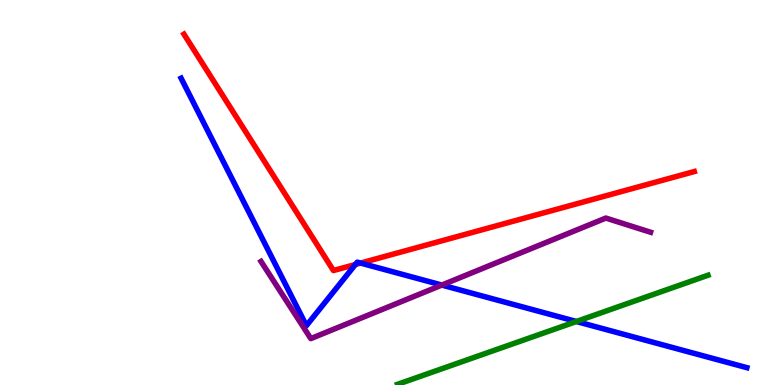[{'lines': ['blue', 'red'], 'intersections': [{'x': 4.59, 'y': 3.13}, {'x': 4.65, 'y': 3.17}]}, {'lines': ['green', 'red'], 'intersections': []}, {'lines': ['purple', 'red'], 'intersections': []}, {'lines': ['blue', 'green'], 'intersections': [{'x': 7.44, 'y': 1.65}]}, {'lines': ['blue', 'purple'], 'intersections': [{'x': 5.7, 'y': 2.6}]}, {'lines': ['green', 'purple'], 'intersections': []}]